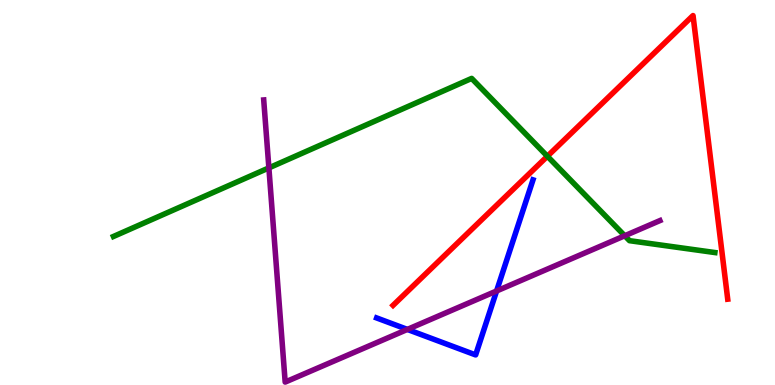[{'lines': ['blue', 'red'], 'intersections': []}, {'lines': ['green', 'red'], 'intersections': [{'x': 7.06, 'y': 5.94}]}, {'lines': ['purple', 'red'], 'intersections': []}, {'lines': ['blue', 'green'], 'intersections': []}, {'lines': ['blue', 'purple'], 'intersections': [{'x': 5.26, 'y': 1.44}, {'x': 6.41, 'y': 2.44}]}, {'lines': ['green', 'purple'], 'intersections': [{'x': 3.47, 'y': 5.64}, {'x': 8.06, 'y': 3.88}]}]